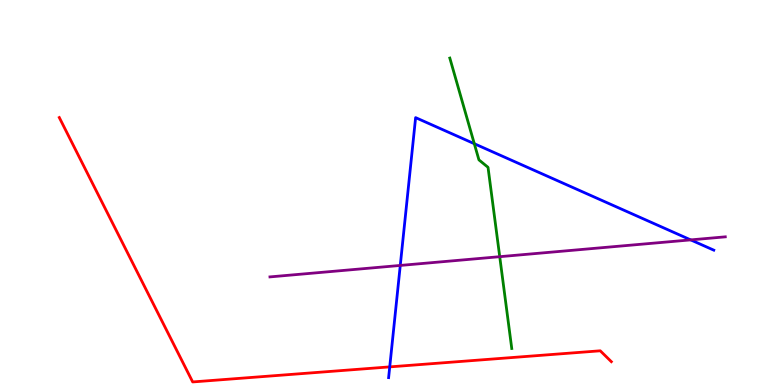[{'lines': ['blue', 'red'], 'intersections': [{'x': 5.03, 'y': 0.471}]}, {'lines': ['green', 'red'], 'intersections': []}, {'lines': ['purple', 'red'], 'intersections': []}, {'lines': ['blue', 'green'], 'intersections': [{'x': 6.12, 'y': 6.27}]}, {'lines': ['blue', 'purple'], 'intersections': [{'x': 5.16, 'y': 3.11}, {'x': 8.91, 'y': 3.77}]}, {'lines': ['green', 'purple'], 'intersections': [{'x': 6.45, 'y': 3.33}]}]